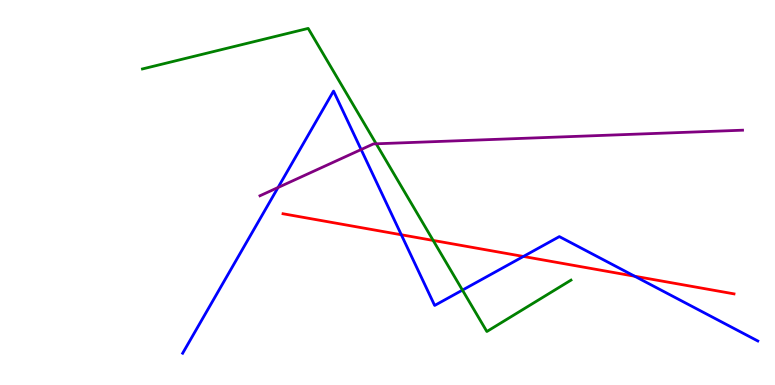[{'lines': ['blue', 'red'], 'intersections': [{'x': 5.18, 'y': 3.9}, {'x': 6.75, 'y': 3.34}, {'x': 8.19, 'y': 2.83}]}, {'lines': ['green', 'red'], 'intersections': [{'x': 5.59, 'y': 3.76}]}, {'lines': ['purple', 'red'], 'intersections': []}, {'lines': ['blue', 'green'], 'intersections': [{'x': 5.97, 'y': 2.46}]}, {'lines': ['blue', 'purple'], 'intersections': [{'x': 3.59, 'y': 5.13}, {'x': 4.66, 'y': 6.12}]}, {'lines': ['green', 'purple'], 'intersections': [{'x': 4.85, 'y': 6.26}]}]